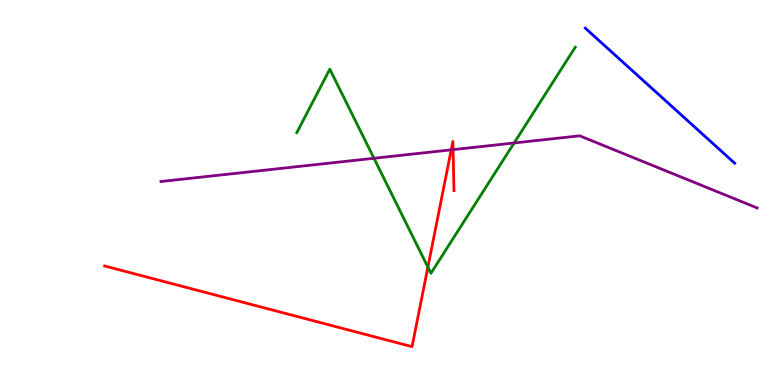[{'lines': ['blue', 'red'], 'intersections': []}, {'lines': ['green', 'red'], 'intersections': [{'x': 5.52, 'y': 3.06}]}, {'lines': ['purple', 'red'], 'intersections': [{'x': 5.82, 'y': 6.11}, {'x': 5.85, 'y': 6.11}]}, {'lines': ['blue', 'green'], 'intersections': []}, {'lines': ['blue', 'purple'], 'intersections': []}, {'lines': ['green', 'purple'], 'intersections': [{'x': 4.83, 'y': 5.89}, {'x': 6.63, 'y': 6.29}]}]